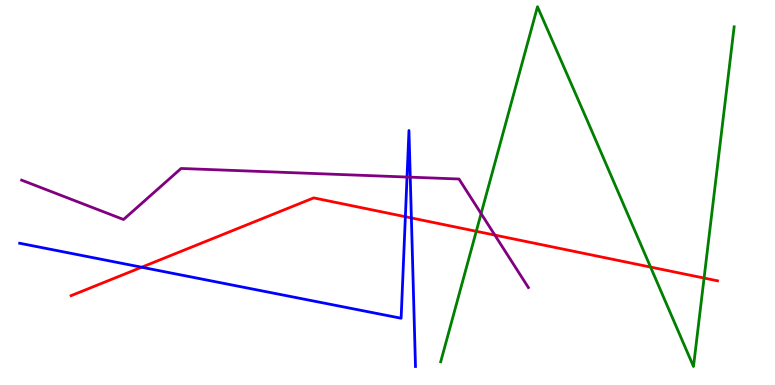[{'lines': ['blue', 'red'], 'intersections': [{'x': 1.83, 'y': 3.06}, {'x': 5.23, 'y': 4.37}, {'x': 5.31, 'y': 4.34}]}, {'lines': ['green', 'red'], 'intersections': [{'x': 6.15, 'y': 3.99}, {'x': 8.39, 'y': 3.06}, {'x': 9.08, 'y': 2.78}]}, {'lines': ['purple', 'red'], 'intersections': [{'x': 6.39, 'y': 3.89}]}, {'lines': ['blue', 'green'], 'intersections': []}, {'lines': ['blue', 'purple'], 'intersections': [{'x': 5.25, 'y': 5.4}, {'x': 5.29, 'y': 5.4}]}, {'lines': ['green', 'purple'], 'intersections': [{'x': 6.21, 'y': 4.45}]}]